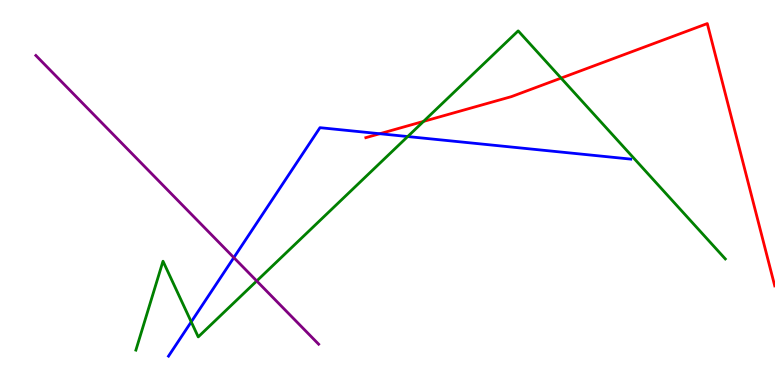[{'lines': ['blue', 'red'], 'intersections': [{'x': 4.9, 'y': 6.53}]}, {'lines': ['green', 'red'], 'intersections': [{'x': 5.47, 'y': 6.85}, {'x': 7.24, 'y': 7.97}]}, {'lines': ['purple', 'red'], 'intersections': []}, {'lines': ['blue', 'green'], 'intersections': [{'x': 2.47, 'y': 1.64}, {'x': 5.26, 'y': 6.45}]}, {'lines': ['blue', 'purple'], 'intersections': [{'x': 3.02, 'y': 3.31}]}, {'lines': ['green', 'purple'], 'intersections': [{'x': 3.31, 'y': 2.7}]}]